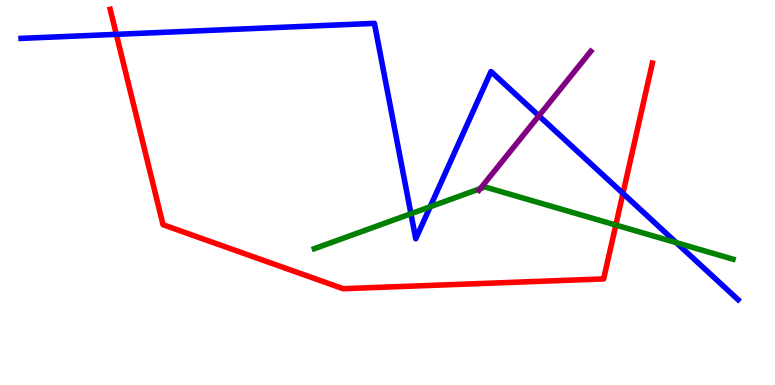[{'lines': ['blue', 'red'], 'intersections': [{'x': 1.5, 'y': 9.11}, {'x': 8.04, 'y': 4.98}]}, {'lines': ['green', 'red'], 'intersections': [{'x': 7.95, 'y': 4.15}]}, {'lines': ['purple', 'red'], 'intersections': []}, {'lines': ['blue', 'green'], 'intersections': [{'x': 5.3, 'y': 4.45}, {'x': 5.55, 'y': 4.63}, {'x': 8.73, 'y': 3.7}]}, {'lines': ['blue', 'purple'], 'intersections': [{'x': 6.95, 'y': 6.99}]}, {'lines': ['green', 'purple'], 'intersections': [{'x': 6.2, 'y': 5.1}]}]